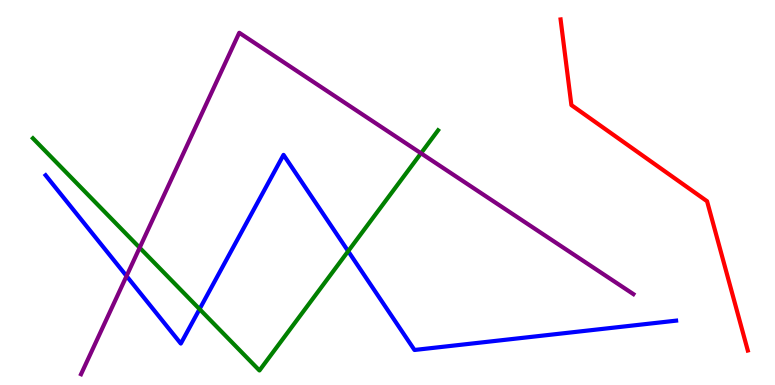[{'lines': ['blue', 'red'], 'intersections': []}, {'lines': ['green', 'red'], 'intersections': []}, {'lines': ['purple', 'red'], 'intersections': []}, {'lines': ['blue', 'green'], 'intersections': [{'x': 2.58, 'y': 1.97}, {'x': 4.49, 'y': 3.48}]}, {'lines': ['blue', 'purple'], 'intersections': [{'x': 1.63, 'y': 2.83}]}, {'lines': ['green', 'purple'], 'intersections': [{'x': 1.8, 'y': 3.57}, {'x': 5.43, 'y': 6.02}]}]